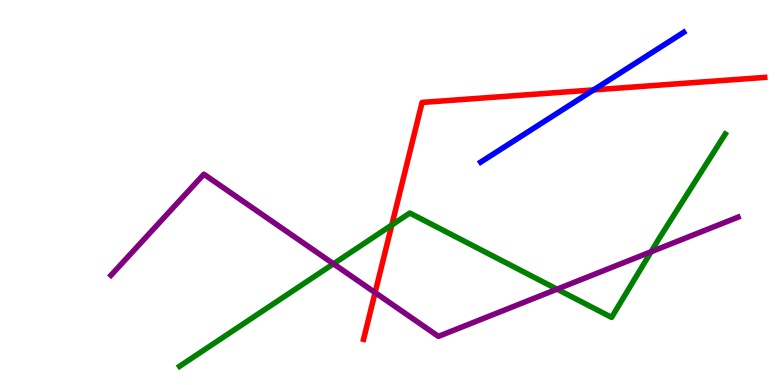[{'lines': ['blue', 'red'], 'intersections': [{'x': 7.66, 'y': 7.66}]}, {'lines': ['green', 'red'], 'intersections': [{'x': 5.06, 'y': 4.16}]}, {'lines': ['purple', 'red'], 'intersections': [{'x': 4.84, 'y': 2.4}]}, {'lines': ['blue', 'green'], 'intersections': []}, {'lines': ['blue', 'purple'], 'intersections': []}, {'lines': ['green', 'purple'], 'intersections': [{'x': 4.3, 'y': 3.15}, {'x': 7.19, 'y': 2.49}, {'x': 8.4, 'y': 3.46}]}]